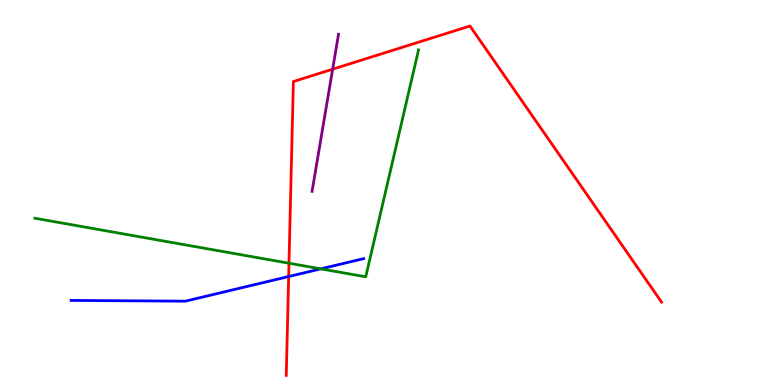[{'lines': ['blue', 'red'], 'intersections': [{'x': 3.72, 'y': 2.82}]}, {'lines': ['green', 'red'], 'intersections': [{'x': 3.73, 'y': 3.16}]}, {'lines': ['purple', 'red'], 'intersections': [{'x': 4.29, 'y': 8.2}]}, {'lines': ['blue', 'green'], 'intersections': [{'x': 4.14, 'y': 3.02}]}, {'lines': ['blue', 'purple'], 'intersections': []}, {'lines': ['green', 'purple'], 'intersections': []}]